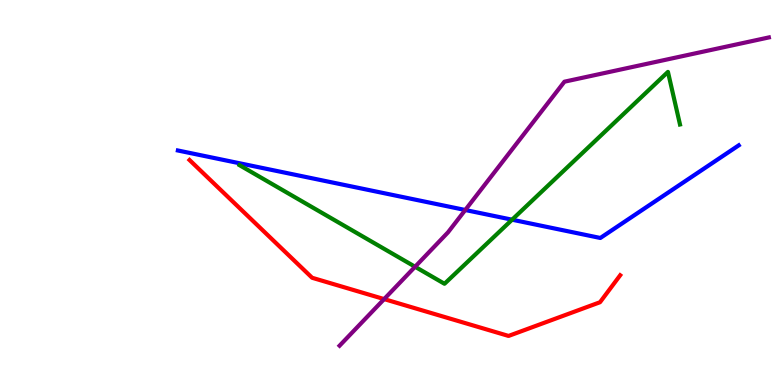[{'lines': ['blue', 'red'], 'intersections': []}, {'lines': ['green', 'red'], 'intersections': []}, {'lines': ['purple', 'red'], 'intersections': [{'x': 4.96, 'y': 2.23}]}, {'lines': ['blue', 'green'], 'intersections': [{'x': 6.61, 'y': 4.29}]}, {'lines': ['blue', 'purple'], 'intersections': [{'x': 6.0, 'y': 4.55}]}, {'lines': ['green', 'purple'], 'intersections': [{'x': 5.36, 'y': 3.07}]}]